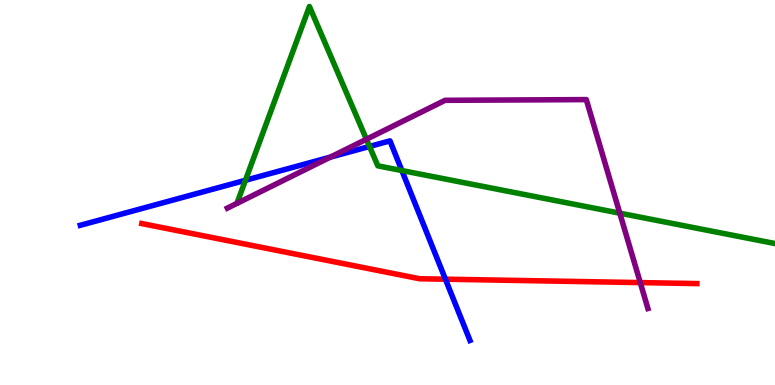[{'lines': ['blue', 'red'], 'intersections': [{'x': 5.75, 'y': 2.75}]}, {'lines': ['green', 'red'], 'intersections': []}, {'lines': ['purple', 'red'], 'intersections': [{'x': 8.26, 'y': 2.66}]}, {'lines': ['blue', 'green'], 'intersections': [{'x': 3.17, 'y': 5.32}, {'x': 4.77, 'y': 6.2}, {'x': 5.19, 'y': 5.57}]}, {'lines': ['blue', 'purple'], 'intersections': [{'x': 4.26, 'y': 5.92}]}, {'lines': ['green', 'purple'], 'intersections': [{'x': 4.73, 'y': 6.38}, {'x': 8.0, 'y': 4.46}]}]